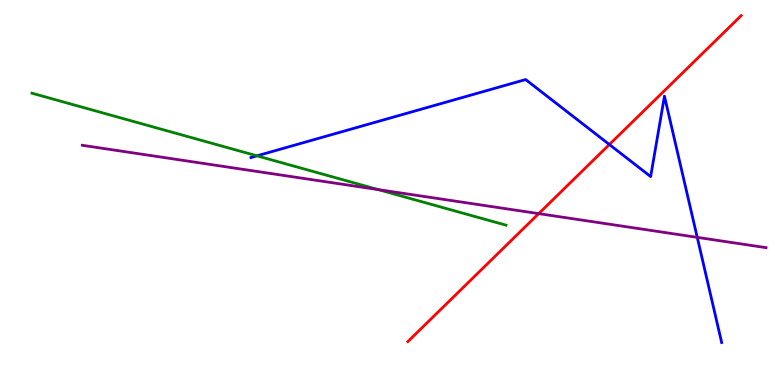[{'lines': ['blue', 'red'], 'intersections': [{'x': 7.86, 'y': 6.25}]}, {'lines': ['green', 'red'], 'intersections': []}, {'lines': ['purple', 'red'], 'intersections': [{'x': 6.95, 'y': 4.45}]}, {'lines': ['blue', 'green'], 'intersections': [{'x': 3.32, 'y': 5.95}]}, {'lines': ['blue', 'purple'], 'intersections': [{'x': 9.0, 'y': 3.83}]}, {'lines': ['green', 'purple'], 'intersections': [{'x': 4.88, 'y': 5.08}]}]